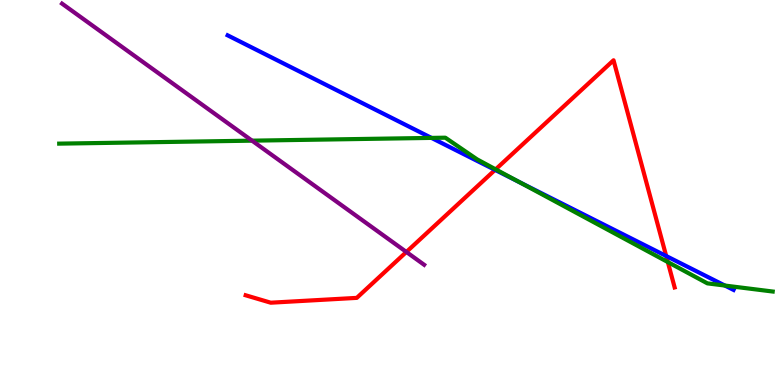[{'lines': ['blue', 'red'], 'intersections': [{'x': 6.39, 'y': 5.59}, {'x': 8.6, 'y': 3.35}]}, {'lines': ['green', 'red'], 'intersections': [{'x': 6.4, 'y': 5.6}, {'x': 8.62, 'y': 3.19}]}, {'lines': ['purple', 'red'], 'intersections': [{'x': 5.24, 'y': 3.46}]}, {'lines': ['blue', 'green'], 'intersections': [{'x': 5.57, 'y': 6.42}, {'x': 6.7, 'y': 5.27}, {'x': 9.35, 'y': 2.58}]}, {'lines': ['blue', 'purple'], 'intersections': []}, {'lines': ['green', 'purple'], 'intersections': [{'x': 3.25, 'y': 6.35}]}]